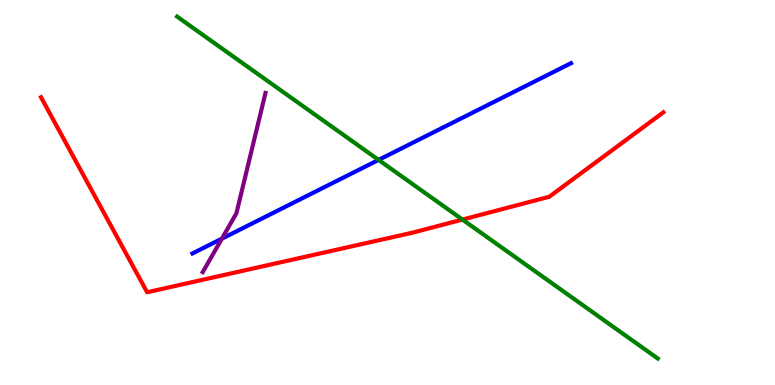[{'lines': ['blue', 'red'], 'intersections': []}, {'lines': ['green', 'red'], 'intersections': [{'x': 5.97, 'y': 4.3}]}, {'lines': ['purple', 'red'], 'intersections': []}, {'lines': ['blue', 'green'], 'intersections': [{'x': 4.88, 'y': 5.85}]}, {'lines': ['blue', 'purple'], 'intersections': [{'x': 2.86, 'y': 3.8}]}, {'lines': ['green', 'purple'], 'intersections': []}]